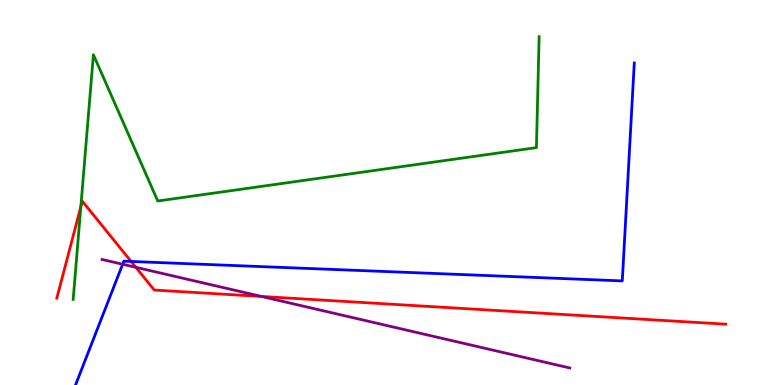[{'lines': ['blue', 'red'], 'intersections': [{'x': 1.69, 'y': 3.21}]}, {'lines': ['green', 'red'], 'intersections': [{'x': 1.04, 'y': 4.63}]}, {'lines': ['purple', 'red'], 'intersections': [{'x': 1.75, 'y': 3.06}, {'x': 3.37, 'y': 2.3}]}, {'lines': ['blue', 'green'], 'intersections': []}, {'lines': ['blue', 'purple'], 'intersections': [{'x': 1.58, 'y': 3.14}]}, {'lines': ['green', 'purple'], 'intersections': []}]